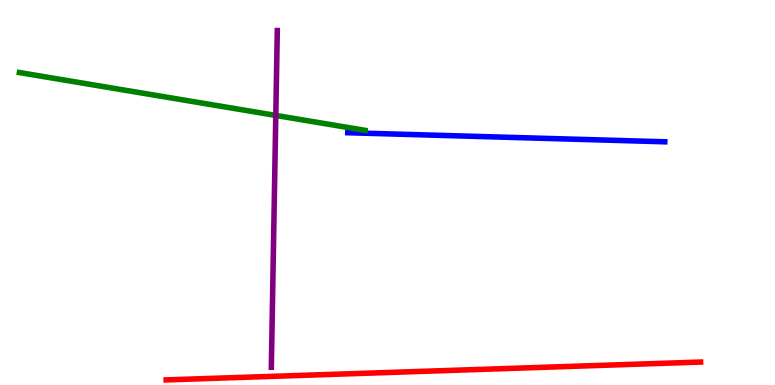[{'lines': ['blue', 'red'], 'intersections': []}, {'lines': ['green', 'red'], 'intersections': []}, {'lines': ['purple', 'red'], 'intersections': []}, {'lines': ['blue', 'green'], 'intersections': []}, {'lines': ['blue', 'purple'], 'intersections': []}, {'lines': ['green', 'purple'], 'intersections': [{'x': 3.56, 'y': 7.0}]}]